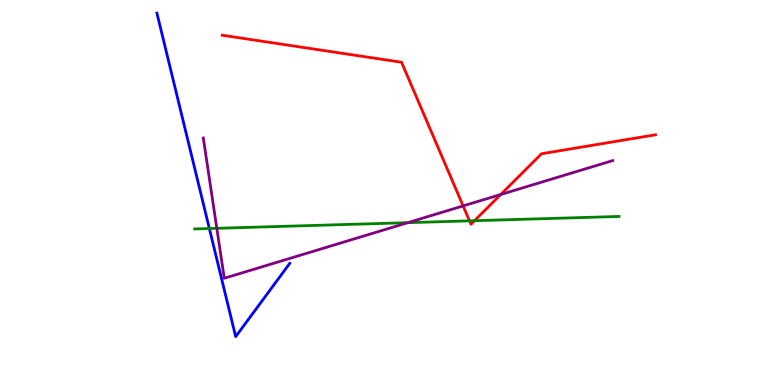[{'lines': ['blue', 'red'], 'intersections': []}, {'lines': ['green', 'red'], 'intersections': [{'x': 6.06, 'y': 4.26}, {'x': 6.12, 'y': 4.27}]}, {'lines': ['purple', 'red'], 'intersections': [{'x': 5.98, 'y': 4.65}, {'x': 6.46, 'y': 4.95}]}, {'lines': ['blue', 'green'], 'intersections': [{'x': 2.7, 'y': 4.06}]}, {'lines': ['blue', 'purple'], 'intersections': []}, {'lines': ['green', 'purple'], 'intersections': [{'x': 2.8, 'y': 4.07}, {'x': 5.26, 'y': 4.22}]}]